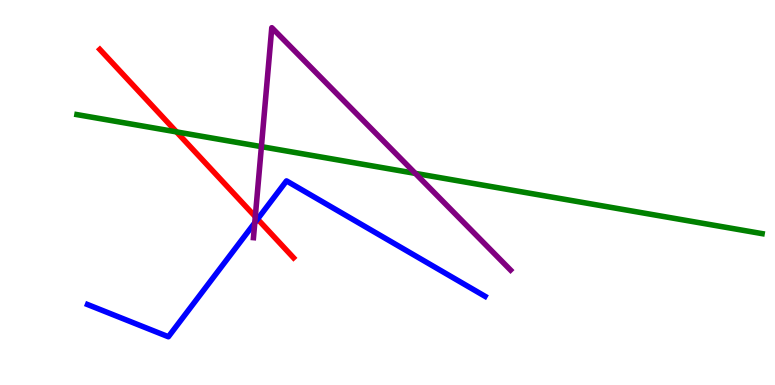[{'lines': ['blue', 'red'], 'intersections': [{'x': 3.32, 'y': 4.31}]}, {'lines': ['green', 'red'], 'intersections': [{'x': 2.28, 'y': 6.57}]}, {'lines': ['purple', 'red'], 'intersections': [{'x': 3.29, 'y': 4.37}]}, {'lines': ['blue', 'green'], 'intersections': []}, {'lines': ['blue', 'purple'], 'intersections': [{'x': 3.29, 'y': 4.21}]}, {'lines': ['green', 'purple'], 'intersections': [{'x': 3.37, 'y': 6.19}, {'x': 5.36, 'y': 5.5}]}]